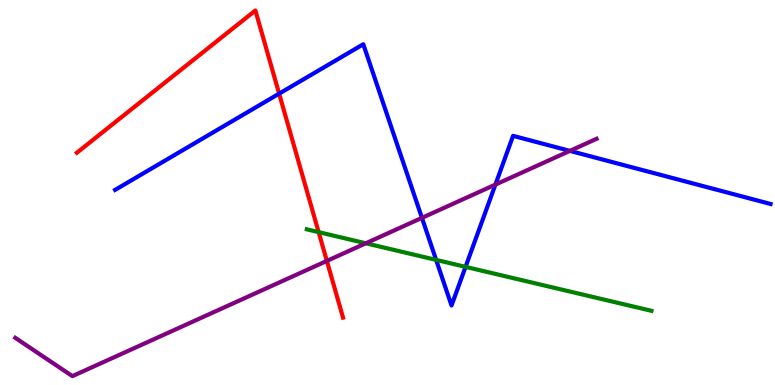[{'lines': ['blue', 'red'], 'intersections': [{'x': 3.6, 'y': 7.57}]}, {'lines': ['green', 'red'], 'intersections': [{'x': 4.11, 'y': 3.97}]}, {'lines': ['purple', 'red'], 'intersections': [{'x': 4.22, 'y': 3.22}]}, {'lines': ['blue', 'green'], 'intersections': [{'x': 5.63, 'y': 3.25}, {'x': 6.01, 'y': 3.07}]}, {'lines': ['blue', 'purple'], 'intersections': [{'x': 5.44, 'y': 4.34}, {'x': 6.39, 'y': 5.21}, {'x': 7.35, 'y': 6.08}]}, {'lines': ['green', 'purple'], 'intersections': [{'x': 4.72, 'y': 3.68}]}]